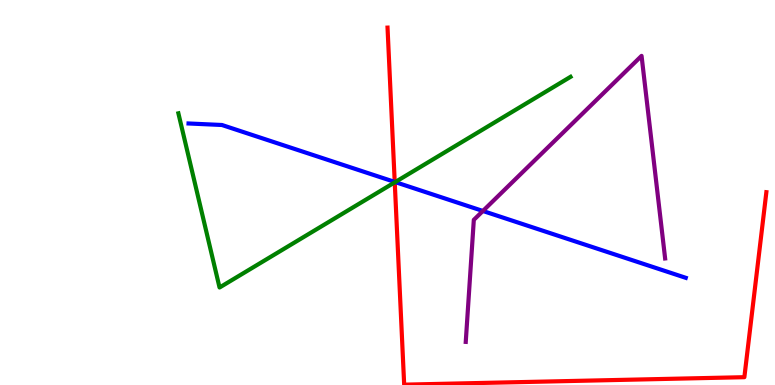[{'lines': ['blue', 'red'], 'intersections': [{'x': 5.09, 'y': 5.27}]}, {'lines': ['green', 'red'], 'intersections': [{'x': 5.09, 'y': 5.26}]}, {'lines': ['purple', 'red'], 'intersections': []}, {'lines': ['blue', 'green'], 'intersections': [{'x': 5.1, 'y': 5.27}]}, {'lines': ['blue', 'purple'], 'intersections': [{'x': 6.23, 'y': 4.52}]}, {'lines': ['green', 'purple'], 'intersections': []}]